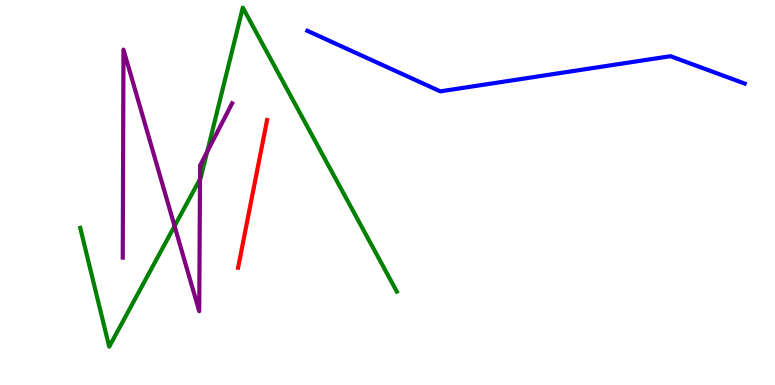[{'lines': ['blue', 'red'], 'intersections': []}, {'lines': ['green', 'red'], 'intersections': []}, {'lines': ['purple', 'red'], 'intersections': []}, {'lines': ['blue', 'green'], 'intersections': []}, {'lines': ['blue', 'purple'], 'intersections': []}, {'lines': ['green', 'purple'], 'intersections': [{'x': 2.25, 'y': 4.13}, {'x': 2.58, 'y': 5.35}, {'x': 2.67, 'y': 6.06}]}]